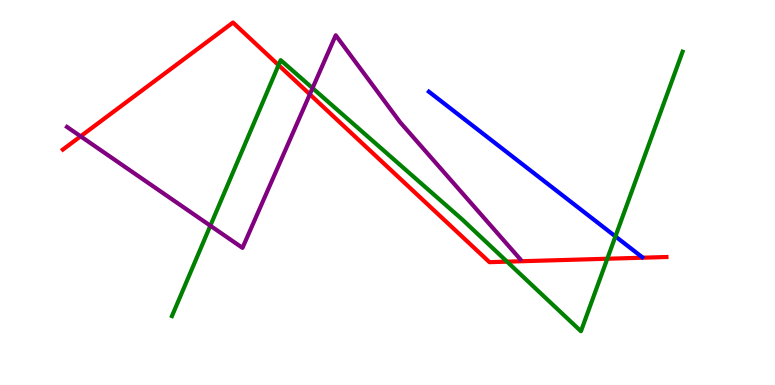[{'lines': ['blue', 'red'], 'intersections': []}, {'lines': ['green', 'red'], 'intersections': [{'x': 3.59, 'y': 8.31}, {'x': 6.54, 'y': 3.2}, {'x': 7.84, 'y': 3.28}]}, {'lines': ['purple', 'red'], 'intersections': [{'x': 1.04, 'y': 6.46}, {'x': 4.0, 'y': 7.55}]}, {'lines': ['blue', 'green'], 'intersections': [{'x': 7.94, 'y': 3.86}]}, {'lines': ['blue', 'purple'], 'intersections': []}, {'lines': ['green', 'purple'], 'intersections': [{'x': 2.71, 'y': 4.14}, {'x': 4.03, 'y': 7.71}]}]